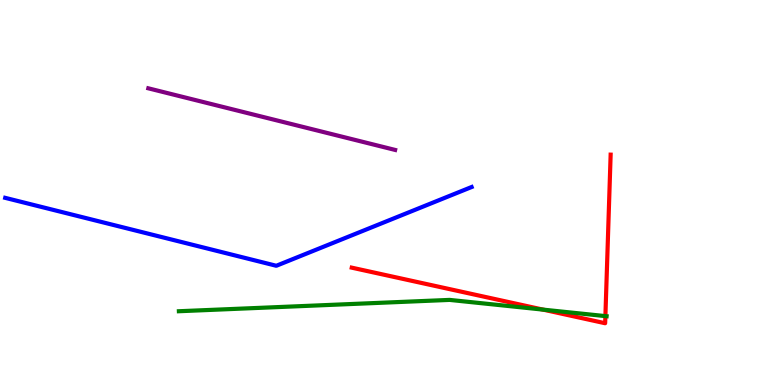[{'lines': ['blue', 'red'], 'intersections': []}, {'lines': ['green', 'red'], 'intersections': [{'x': 7.01, 'y': 1.96}, {'x': 7.81, 'y': 1.79}]}, {'lines': ['purple', 'red'], 'intersections': []}, {'lines': ['blue', 'green'], 'intersections': []}, {'lines': ['blue', 'purple'], 'intersections': []}, {'lines': ['green', 'purple'], 'intersections': []}]